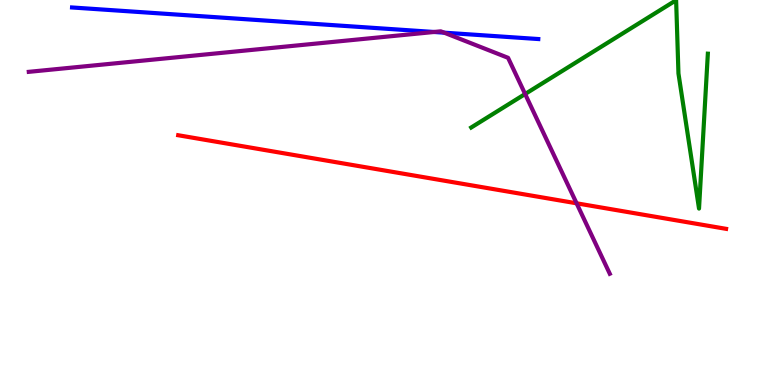[{'lines': ['blue', 'red'], 'intersections': []}, {'lines': ['green', 'red'], 'intersections': []}, {'lines': ['purple', 'red'], 'intersections': [{'x': 7.44, 'y': 4.72}]}, {'lines': ['blue', 'green'], 'intersections': []}, {'lines': ['blue', 'purple'], 'intersections': [{'x': 5.6, 'y': 9.17}, {'x': 5.73, 'y': 9.15}]}, {'lines': ['green', 'purple'], 'intersections': [{'x': 6.78, 'y': 7.56}]}]